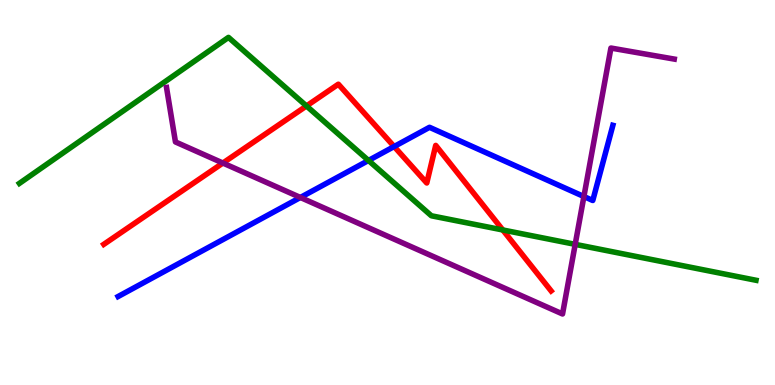[{'lines': ['blue', 'red'], 'intersections': [{'x': 5.09, 'y': 6.19}]}, {'lines': ['green', 'red'], 'intersections': [{'x': 3.95, 'y': 7.25}, {'x': 6.49, 'y': 4.03}]}, {'lines': ['purple', 'red'], 'intersections': [{'x': 2.88, 'y': 5.77}]}, {'lines': ['blue', 'green'], 'intersections': [{'x': 4.75, 'y': 5.83}]}, {'lines': ['blue', 'purple'], 'intersections': [{'x': 3.88, 'y': 4.87}, {'x': 7.53, 'y': 4.9}]}, {'lines': ['green', 'purple'], 'intersections': [{'x': 7.42, 'y': 3.65}]}]